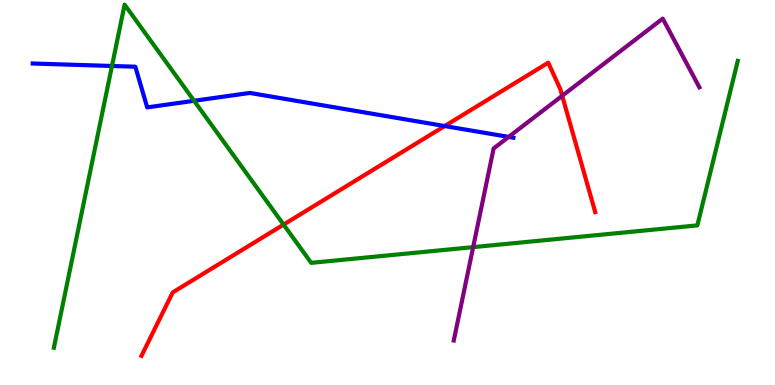[{'lines': ['blue', 'red'], 'intersections': [{'x': 5.74, 'y': 6.73}]}, {'lines': ['green', 'red'], 'intersections': [{'x': 3.66, 'y': 4.17}]}, {'lines': ['purple', 'red'], 'intersections': [{'x': 7.25, 'y': 7.51}]}, {'lines': ['blue', 'green'], 'intersections': [{'x': 1.44, 'y': 8.29}, {'x': 2.5, 'y': 7.38}]}, {'lines': ['blue', 'purple'], 'intersections': [{'x': 6.56, 'y': 6.44}]}, {'lines': ['green', 'purple'], 'intersections': [{'x': 6.11, 'y': 3.58}]}]